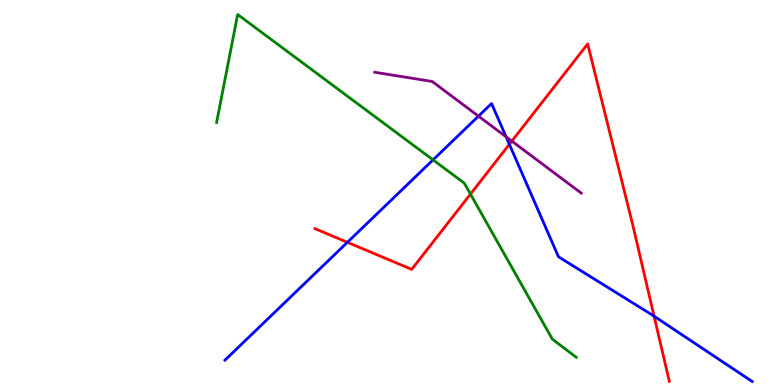[{'lines': ['blue', 'red'], 'intersections': [{'x': 4.48, 'y': 3.71}, {'x': 6.57, 'y': 6.25}, {'x': 8.44, 'y': 1.79}]}, {'lines': ['green', 'red'], 'intersections': [{'x': 6.07, 'y': 4.96}]}, {'lines': ['purple', 'red'], 'intersections': [{'x': 6.6, 'y': 6.33}]}, {'lines': ['blue', 'green'], 'intersections': [{'x': 5.59, 'y': 5.85}]}, {'lines': ['blue', 'purple'], 'intersections': [{'x': 6.17, 'y': 6.98}, {'x': 6.53, 'y': 6.45}]}, {'lines': ['green', 'purple'], 'intersections': []}]